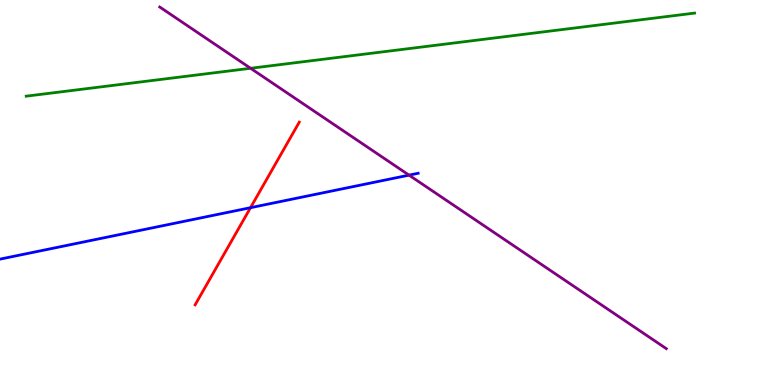[{'lines': ['blue', 'red'], 'intersections': [{'x': 3.23, 'y': 4.61}]}, {'lines': ['green', 'red'], 'intersections': []}, {'lines': ['purple', 'red'], 'intersections': []}, {'lines': ['blue', 'green'], 'intersections': []}, {'lines': ['blue', 'purple'], 'intersections': [{'x': 5.28, 'y': 5.45}]}, {'lines': ['green', 'purple'], 'intersections': [{'x': 3.23, 'y': 8.23}]}]